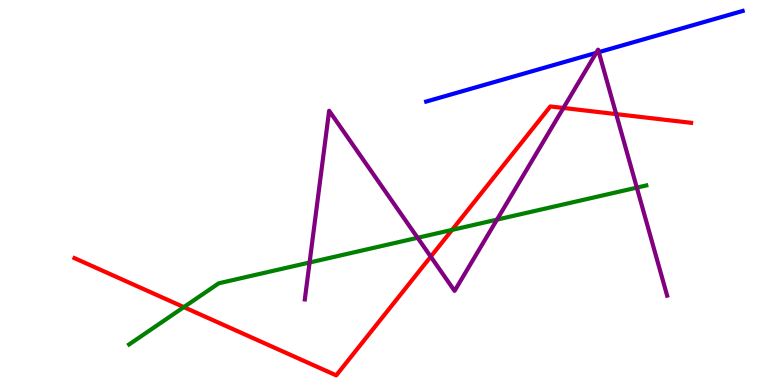[{'lines': ['blue', 'red'], 'intersections': []}, {'lines': ['green', 'red'], 'intersections': [{'x': 2.37, 'y': 2.02}, {'x': 5.83, 'y': 4.03}]}, {'lines': ['purple', 'red'], 'intersections': [{'x': 5.56, 'y': 3.33}, {'x': 7.27, 'y': 7.2}, {'x': 7.95, 'y': 7.04}]}, {'lines': ['blue', 'green'], 'intersections': []}, {'lines': ['blue', 'purple'], 'intersections': [{'x': 7.69, 'y': 8.63}, {'x': 7.73, 'y': 8.65}]}, {'lines': ['green', 'purple'], 'intersections': [{'x': 3.99, 'y': 3.18}, {'x': 5.39, 'y': 3.82}, {'x': 6.41, 'y': 4.3}, {'x': 8.22, 'y': 5.13}]}]